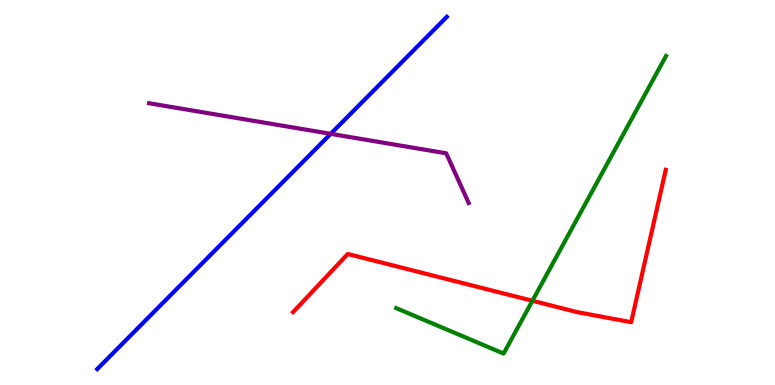[{'lines': ['blue', 'red'], 'intersections': []}, {'lines': ['green', 'red'], 'intersections': [{'x': 6.87, 'y': 2.19}]}, {'lines': ['purple', 'red'], 'intersections': []}, {'lines': ['blue', 'green'], 'intersections': []}, {'lines': ['blue', 'purple'], 'intersections': [{'x': 4.27, 'y': 6.52}]}, {'lines': ['green', 'purple'], 'intersections': []}]